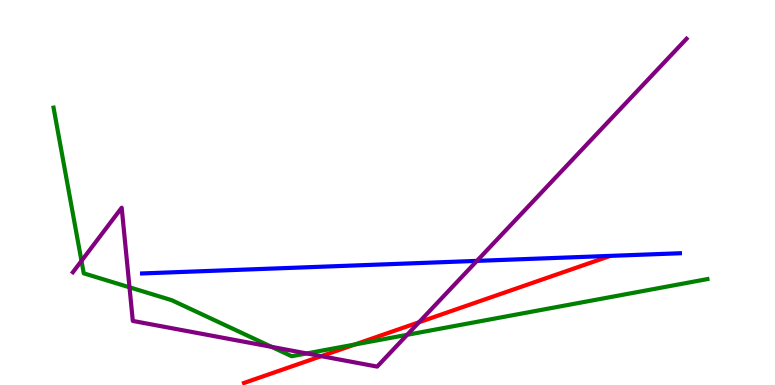[{'lines': ['blue', 'red'], 'intersections': []}, {'lines': ['green', 'red'], 'intersections': [{'x': 4.58, 'y': 1.05}]}, {'lines': ['purple', 'red'], 'intersections': [{'x': 4.15, 'y': 0.749}, {'x': 5.41, 'y': 1.63}]}, {'lines': ['blue', 'green'], 'intersections': []}, {'lines': ['blue', 'purple'], 'intersections': [{'x': 6.15, 'y': 3.22}]}, {'lines': ['green', 'purple'], 'intersections': [{'x': 1.05, 'y': 3.22}, {'x': 1.67, 'y': 2.54}, {'x': 3.5, 'y': 0.99}, {'x': 3.96, 'y': 0.82}, {'x': 5.25, 'y': 1.3}]}]